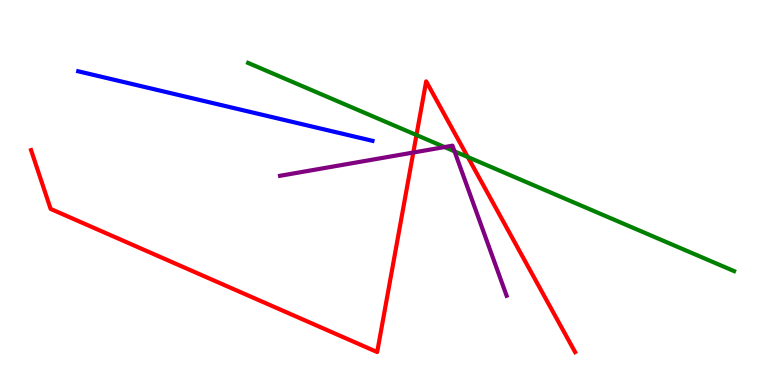[{'lines': ['blue', 'red'], 'intersections': []}, {'lines': ['green', 'red'], 'intersections': [{'x': 5.37, 'y': 6.49}, {'x': 6.04, 'y': 5.92}]}, {'lines': ['purple', 'red'], 'intersections': [{'x': 5.33, 'y': 6.04}]}, {'lines': ['blue', 'green'], 'intersections': []}, {'lines': ['blue', 'purple'], 'intersections': []}, {'lines': ['green', 'purple'], 'intersections': [{'x': 5.74, 'y': 6.18}, {'x': 5.86, 'y': 6.07}]}]